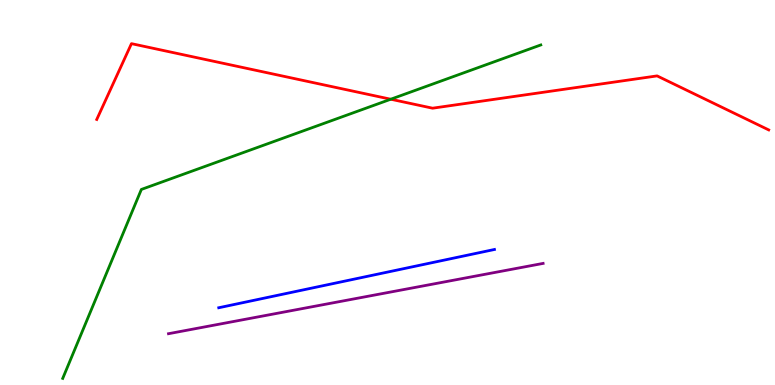[{'lines': ['blue', 'red'], 'intersections': []}, {'lines': ['green', 'red'], 'intersections': [{'x': 5.04, 'y': 7.42}]}, {'lines': ['purple', 'red'], 'intersections': []}, {'lines': ['blue', 'green'], 'intersections': []}, {'lines': ['blue', 'purple'], 'intersections': []}, {'lines': ['green', 'purple'], 'intersections': []}]